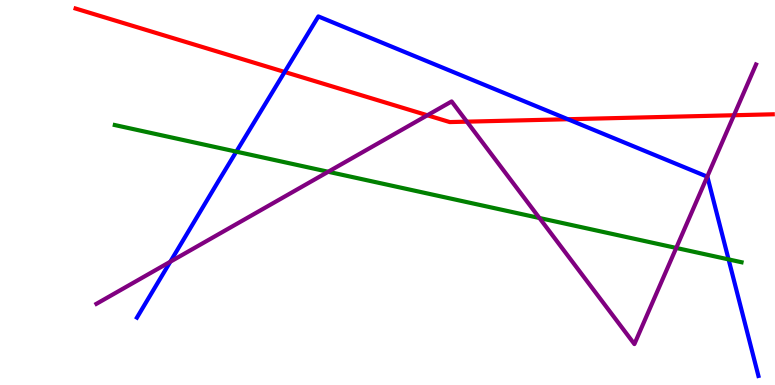[{'lines': ['blue', 'red'], 'intersections': [{'x': 3.67, 'y': 8.13}, {'x': 7.33, 'y': 6.9}]}, {'lines': ['green', 'red'], 'intersections': []}, {'lines': ['purple', 'red'], 'intersections': [{'x': 5.51, 'y': 7.01}, {'x': 6.02, 'y': 6.84}, {'x': 9.47, 'y': 7.01}]}, {'lines': ['blue', 'green'], 'intersections': [{'x': 3.05, 'y': 6.06}, {'x': 9.4, 'y': 3.26}]}, {'lines': ['blue', 'purple'], 'intersections': [{'x': 2.2, 'y': 3.2}, {'x': 9.13, 'y': 5.41}]}, {'lines': ['green', 'purple'], 'intersections': [{'x': 4.23, 'y': 5.54}, {'x': 6.96, 'y': 4.34}, {'x': 8.73, 'y': 3.56}]}]